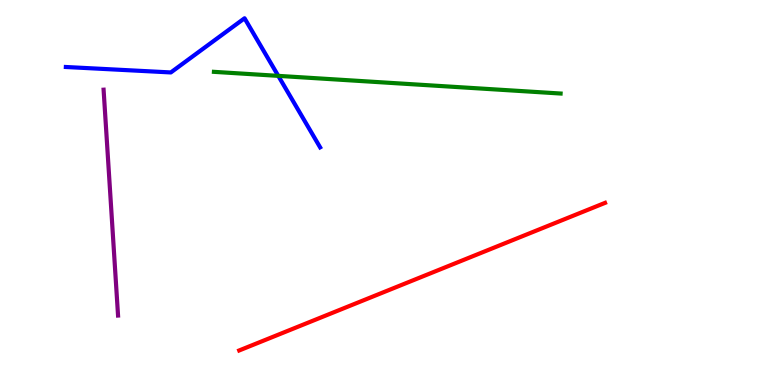[{'lines': ['blue', 'red'], 'intersections': []}, {'lines': ['green', 'red'], 'intersections': []}, {'lines': ['purple', 'red'], 'intersections': []}, {'lines': ['blue', 'green'], 'intersections': [{'x': 3.59, 'y': 8.03}]}, {'lines': ['blue', 'purple'], 'intersections': []}, {'lines': ['green', 'purple'], 'intersections': []}]